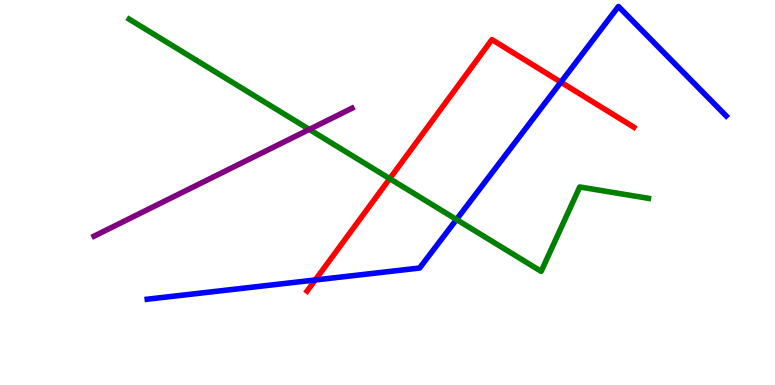[{'lines': ['blue', 'red'], 'intersections': [{'x': 4.07, 'y': 2.73}, {'x': 7.24, 'y': 7.87}]}, {'lines': ['green', 'red'], 'intersections': [{'x': 5.03, 'y': 5.36}]}, {'lines': ['purple', 'red'], 'intersections': []}, {'lines': ['blue', 'green'], 'intersections': [{'x': 5.89, 'y': 4.3}]}, {'lines': ['blue', 'purple'], 'intersections': []}, {'lines': ['green', 'purple'], 'intersections': [{'x': 3.99, 'y': 6.64}]}]